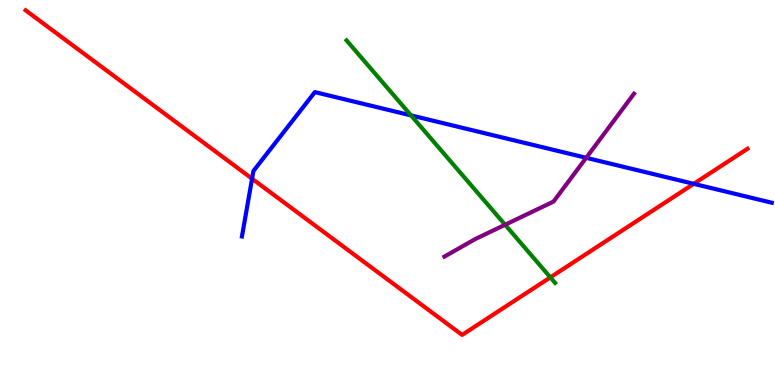[{'lines': ['blue', 'red'], 'intersections': [{'x': 3.25, 'y': 5.36}, {'x': 8.95, 'y': 5.23}]}, {'lines': ['green', 'red'], 'intersections': [{'x': 7.1, 'y': 2.8}]}, {'lines': ['purple', 'red'], 'intersections': []}, {'lines': ['blue', 'green'], 'intersections': [{'x': 5.3, 'y': 7.0}]}, {'lines': ['blue', 'purple'], 'intersections': [{'x': 7.56, 'y': 5.9}]}, {'lines': ['green', 'purple'], 'intersections': [{'x': 6.52, 'y': 4.16}]}]